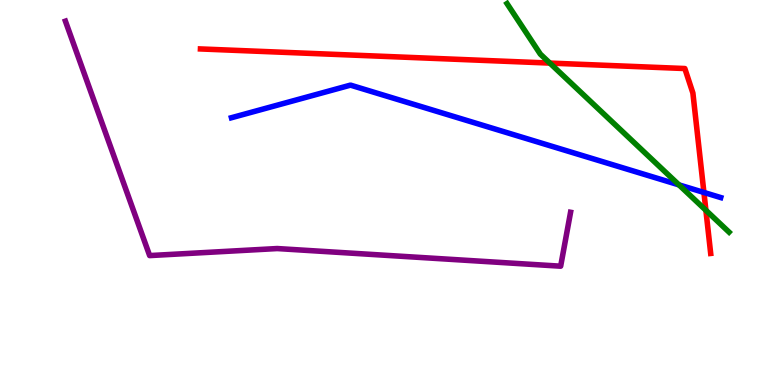[{'lines': ['blue', 'red'], 'intersections': [{'x': 9.08, 'y': 5.0}]}, {'lines': ['green', 'red'], 'intersections': [{'x': 7.09, 'y': 8.36}, {'x': 9.11, 'y': 4.54}]}, {'lines': ['purple', 'red'], 'intersections': []}, {'lines': ['blue', 'green'], 'intersections': [{'x': 8.76, 'y': 5.2}]}, {'lines': ['blue', 'purple'], 'intersections': []}, {'lines': ['green', 'purple'], 'intersections': []}]